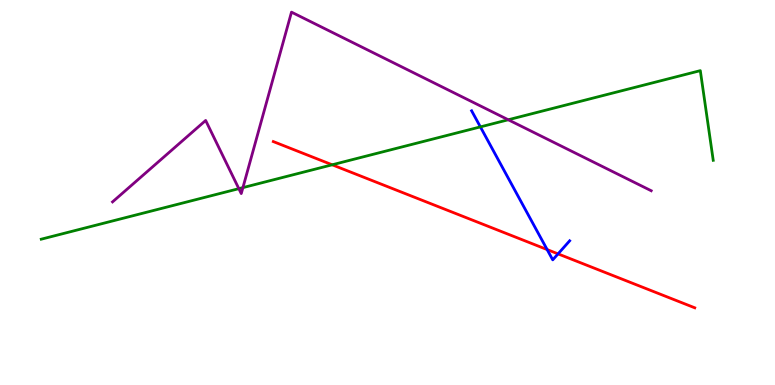[{'lines': ['blue', 'red'], 'intersections': [{'x': 7.06, 'y': 3.52}, {'x': 7.2, 'y': 3.41}]}, {'lines': ['green', 'red'], 'intersections': [{'x': 4.29, 'y': 5.72}]}, {'lines': ['purple', 'red'], 'intersections': []}, {'lines': ['blue', 'green'], 'intersections': [{'x': 6.2, 'y': 6.7}]}, {'lines': ['blue', 'purple'], 'intersections': []}, {'lines': ['green', 'purple'], 'intersections': [{'x': 3.08, 'y': 5.1}, {'x': 3.13, 'y': 5.13}, {'x': 6.56, 'y': 6.89}]}]